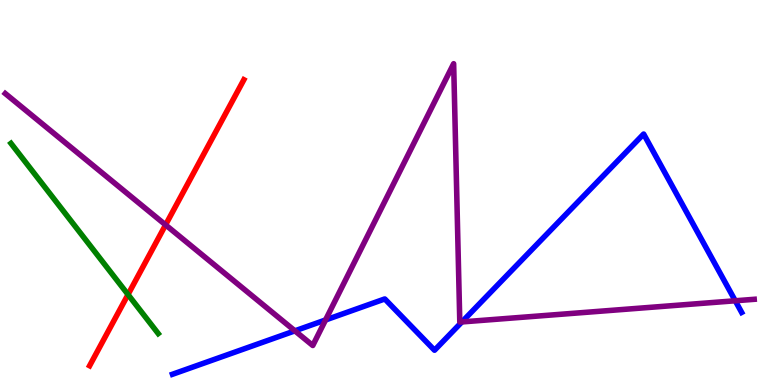[{'lines': ['blue', 'red'], 'intersections': []}, {'lines': ['green', 'red'], 'intersections': [{'x': 1.65, 'y': 2.35}]}, {'lines': ['purple', 'red'], 'intersections': [{'x': 2.14, 'y': 4.16}]}, {'lines': ['blue', 'green'], 'intersections': []}, {'lines': ['blue', 'purple'], 'intersections': [{'x': 3.81, 'y': 1.41}, {'x': 4.2, 'y': 1.69}, {'x': 5.96, 'y': 1.64}, {'x': 9.49, 'y': 2.19}]}, {'lines': ['green', 'purple'], 'intersections': []}]